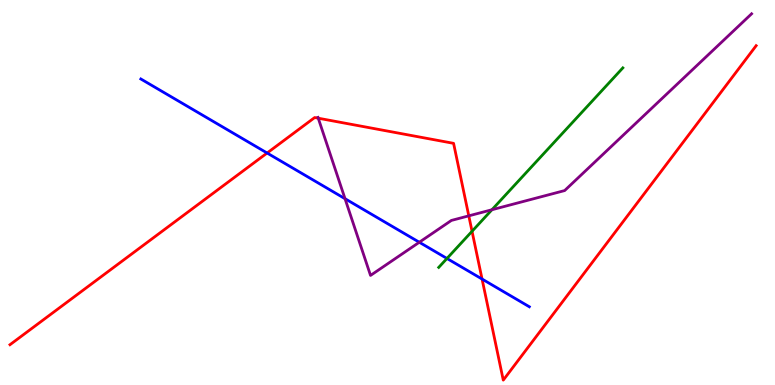[{'lines': ['blue', 'red'], 'intersections': [{'x': 3.45, 'y': 6.03}, {'x': 6.22, 'y': 2.75}]}, {'lines': ['green', 'red'], 'intersections': [{'x': 6.09, 'y': 3.99}]}, {'lines': ['purple', 'red'], 'intersections': [{'x': 4.11, 'y': 6.93}, {'x': 6.05, 'y': 4.39}]}, {'lines': ['blue', 'green'], 'intersections': [{'x': 5.77, 'y': 3.29}]}, {'lines': ['blue', 'purple'], 'intersections': [{'x': 4.45, 'y': 4.84}, {'x': 5.41, 'y': 3.71}]}, {'lines': ['green', 'purple'], 'intersections': [{'x': 6.35, 'y': 4.55}]}]